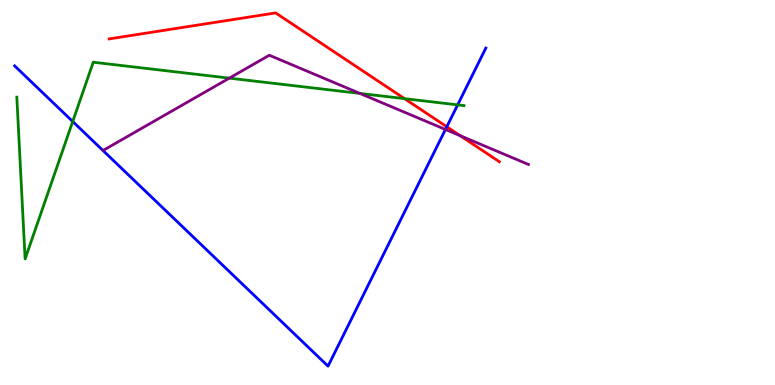[{'lines': ['blue', 'red'], 'intersections': [{'x': 5.77, 'y': 6.71}]}, {'lines': ['green', 'red'], 'intersections': [{'x': 5.22, 'y': 7.44}]}, {'lines': ['purple', 'red'], 'intersections': [{'x': 5.94, 'y': 6.47}]}, {'lines': ['blue', 'green'], 'intersections': [{'x': 0.938, 'y': 6.84}, {'x': 5.91, 'y': 7.28}]}, {'lines': ['blue', 'purple'], 'intersections': [{'x': 5.75, 'y': 6.64}]}, {'lines': ['green', 'purple'], 'intersections': [{'x': 2.96, 'y': 7.97}, {'x': 4.64, 'y': 7.57}]}]